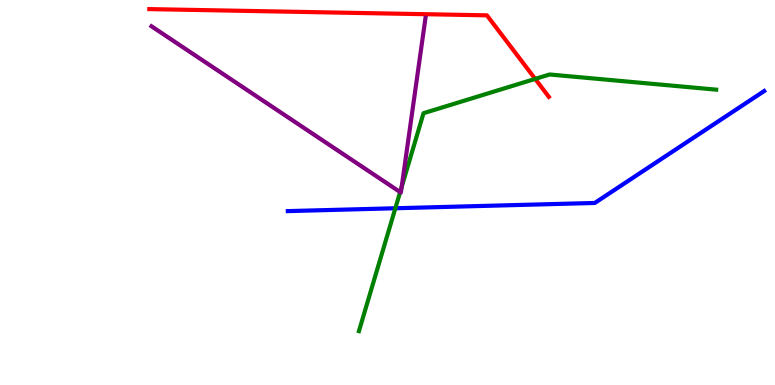[{'lines': ['blue', 'red'], 'intersections': []}, {'lines': ['green', 'red'], 'intersections': [{'x': 6.91, 'y': 7.95}]}, {'lines': ['purple', 'red'], 'intersections': []}, {'lines': ['blue', 'green'], 'intersections': [{'x': 5.1, 'y': 4.59}]}, {'lines': ['blue', 'purple'], 'intersections': []}, {'lines': ['green', 'purple'], 'intersections': [{'x': 5.16, 'y': 5.01}, {'x': 5.18, 'y': 5.15}]}]